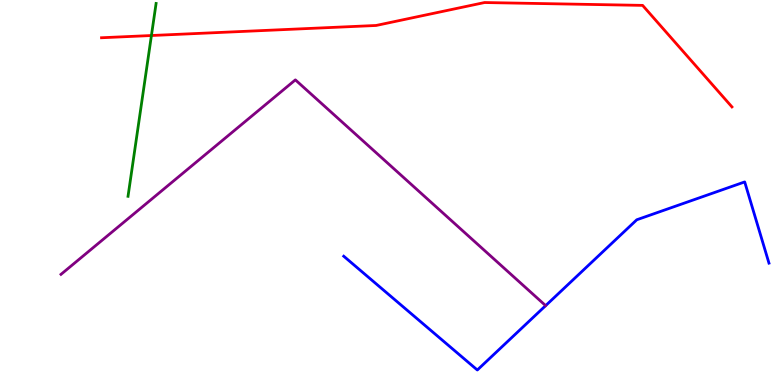[{'lines': ['blue', 'red'], 'intersections': []}, {'lines': ['green', 'red'], 'intersections': [{'x': 1.95, 'y': 9.08}]}, {'lines': ['purple', 'red'], 'intersections': []}, {'lines': ['blue', 'green'], 'intersections': []}, {'lines': ['blue', 'purple'], 'intersections': []}, {'lines': ['green', 'purple'], 'intersections': []}]